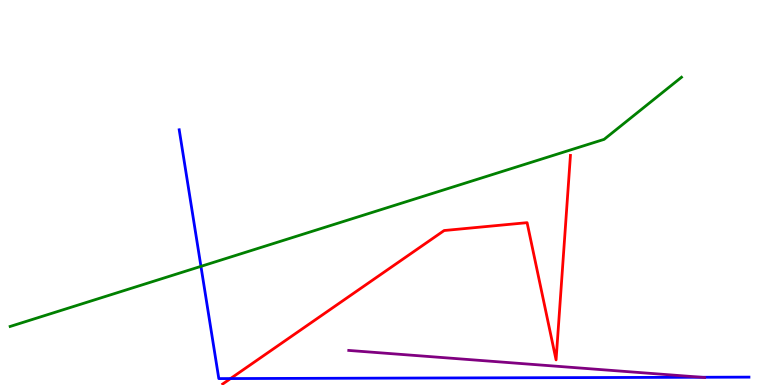[{'lines': ['blue', 'red'], 'intersections': [{'x': 2.97, 'y': 0.167}]}, {'lines': ['green', 'red'], 'intersections': []}, {'lines': ['purple', 'red'], 'intersections': []}, {'lines': ['blue', 'green'], 'intersections': [{'x': 2.59, 'y': 3.08}]}, {'lines': ['blue', 'purple'], 'intersections': [{'x': 9.05, 'y': 0.201}]}, {'lines': ['green', 'purple'], 'intersections': []}]